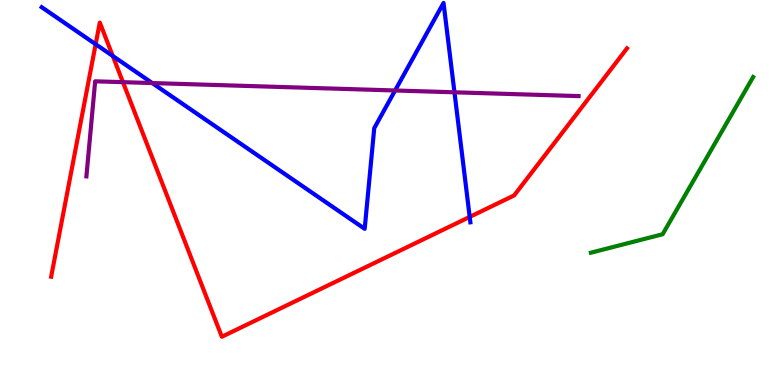[{'lines': ['blue', 'red'], 'intersections': [{'x': 1.23, 'y': 8.85}, {'x': 1.46, 'y': 8.55}, {'x': 6.06, 'y': 4.37}]}, {'lines': ['green', 'red'], 'intersections': []}, {'lines': ['purple', 'red'], 'intersections': [{'x': 1.59, 'y': 7.87}]}, {'lines': ['blue', 'green'], 'intersections': []}, {'lines': ['blue', 'purple'], 'intersections': [{'x': 1.96, 'y': 7.84}, {'x': 5.1, 'y': 7.65}, {'x': 5.86, 'y': 7.6}]}, {'lines': ['green', 'purple'], 'intersections': []}]